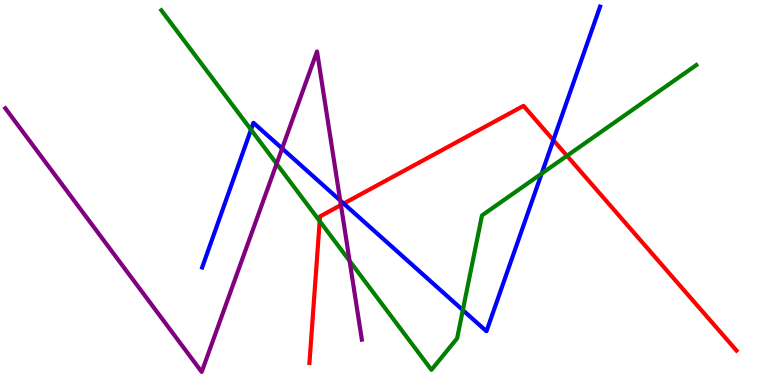[{'lines': ['blue', 'red'], 'intersections': [{'x': 4.43, 'y': 4.71}, {'x': 7.14, 'y': 6.36}]}, {'lines': ['green', 'red'], 'intersections': [{'x': 4.13, 'y': 4.26}, {'x': 7.32, 'y': 5.95}]}, {'lines': ['purple', 'red'], 'intersections': [{'x': 4.4, 'y': 4.67}]}, {'lines': ['blue', 'green'], 'intersections': [{'x': 3.24, 'y': 6.63}, {'x': 5.97, 'y': 1.95}, {'x': 6.99, 'y': 5.49}]}, {'lines': ['blue', 'purple'], 'intersections': [{'x': 3.64, 'y': 6.14}, {'x': 4.39, 'y': 4.79}]}, {'lines': ['green', 'purple'], 'intersections': [{'x': 3.57, 'y': 5.75}, {'x': 4.51, 'y': 3.22}]}]